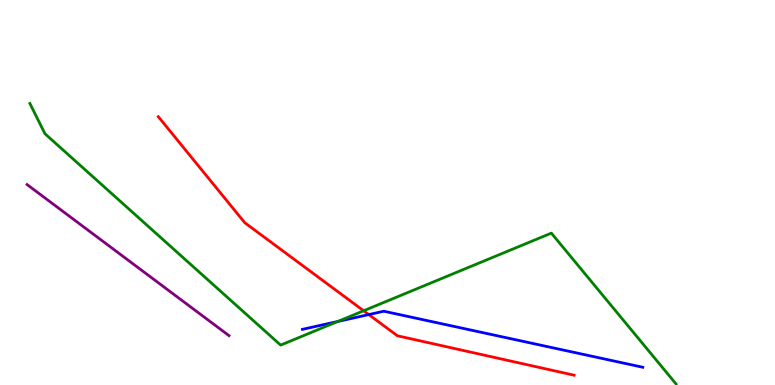[{'lines': ['blue', 'red'], 'intersections': [{'x': 4.76, 'y': 1.83}]}, {'lines': ['green', 'red'], 'intersections': [{'x': 4.69, 'y': 1.93}]}, {'lines': ['purple', 'red'], 'intersections': []}, {'lines': ['blue', 'green'], 'intersections': [{'x': 4.36, 'y': 1.65}]}, {'lines': ['blue', 'purple'], 'intersections': []}, {'lines': ['green', 'purple'], 'intersections': []}]